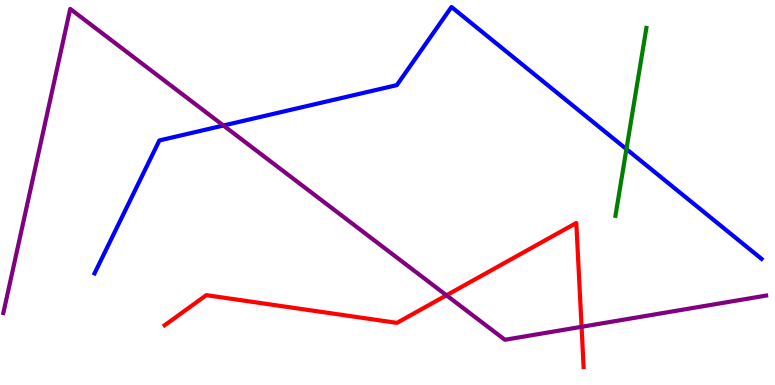[{'lines': ['blue', 'red'], 'intersections': []}, {'lines': ['green', 'red'], 'intersections': []}, {'lines': ['purple', 'red'], 'intersections': [{'x': 5.76, 'y': 2.33}, {'x': 7.5, 'y': 1.51}]}, {'lines': ['blue', 'green'], 'intersections': [{'x': 8.08, 'y': 6.13}]}, {'lines': ['blue', 'purple'], 'intersections': [{'x': 2.88, 'y': 6.74}]}, {'lines': ['green', 'purple'], 'intersections': []}]